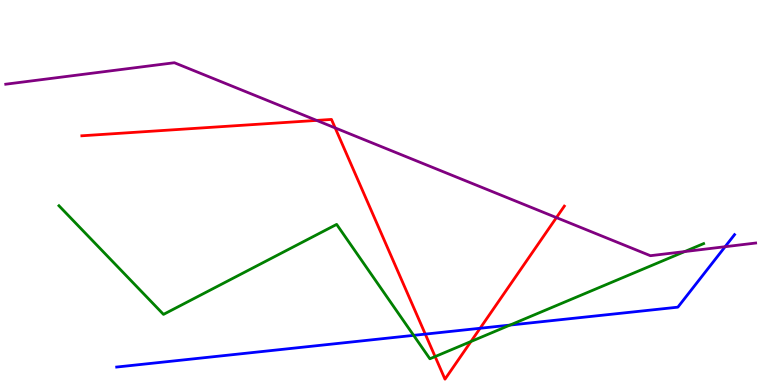[{'lines': ['blue', 'red'], 'intersections': [{'x': 5.49, 'y': 1.32}, {'x': 6.19, 'y': 1.47}]}, {'lines': ['green', 'red'], 'intersections': [{'x': 5.61, 'y': 0.738}, {'x': 6.08, 'y': 1.13}]}, {'lines': ['purple', 'red'], 'intersections': [{'x': 4.09, 'y': 6.87}, {'x': 4.32, 'y': 6.68}, {'x': 7.18, 'y': 4.35}]}, {'lines': ['blue', 'green'], 'intersections': [{'x': 5.34, 'y': 1.29}, {'x': 6.58, 'y': 1.56}]}, {'lines': ['blue', 'purple'], 'intersections': [{'x': 9.36, 'y': 3.59}]}, {'lines': ['green', 'purple'], 'intersections': [{'x': 8.83, 'y': 3.47}]}]